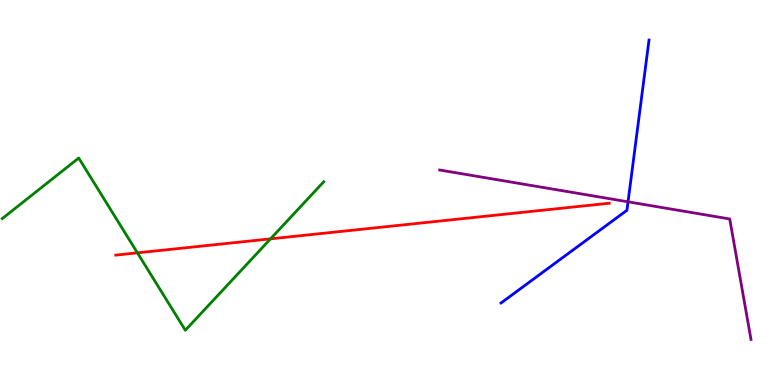[{'lines': ['blue', 'red'], 'intersections': []}, {'lines': ['green', 'red'], 'intersections': [{'x': 1.77, 'y': 3.43}, {'x': 3.49, 'y': 3.8}]}, {'lines': ['purple', 'red'], 'intersections': []}, {'lines': ['blue', 'green'], 'intersections': []}, {'lines': ['blue', 'purple'], 'intersections': [{'x': 8.1, 'y': 4.76}]}, {'lines': ['green', 'purple'], 'intersections': []}]